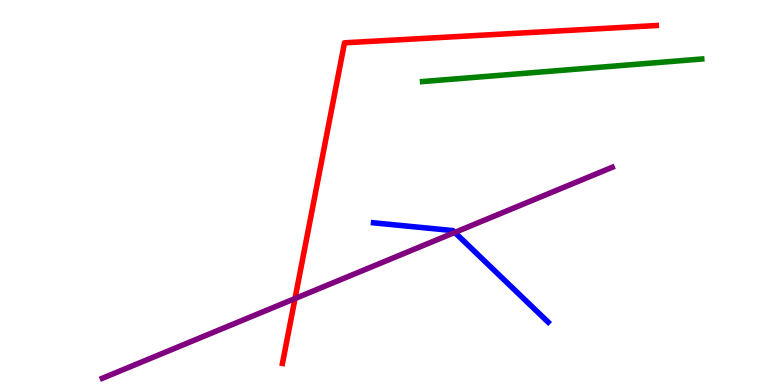[{'lines': ['blue', 'red'], 'intersections': []}, {'lines': ['green', 'red'], 'intersections': []}, {'lines': ['purple', 'red'], 'intersections': [{'x': 3.81, 'y': 2.25}]}, {'lines': ['blue', 'green'], 'intersections': []}, {'lines': ['blue', 'purple'], 'intersections': [{'x': 5.87, 'y': 3.96}]}, {'lines': ['green', 'purple'], 'intersections': []}]